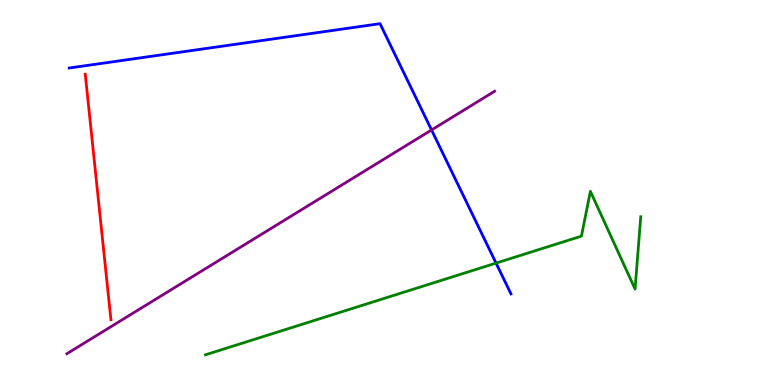[{'lines': ['blue', 'red'], 'intersections': []}, {'lines': ['green', 'red'], 'intersections': []}, {'lines': ['purple', 'red'], 'intersections': []}, {'lines': ['blue', 'green'], 'intersections': [{'x': 6.4, 'y': 3.17}]}, {'lines': ['blue', 'purple'], 'intersections': [{'x': 5.57, 'y': 6.62}]}, {'lines': ['green', 'purple'], 'intersections': []}]